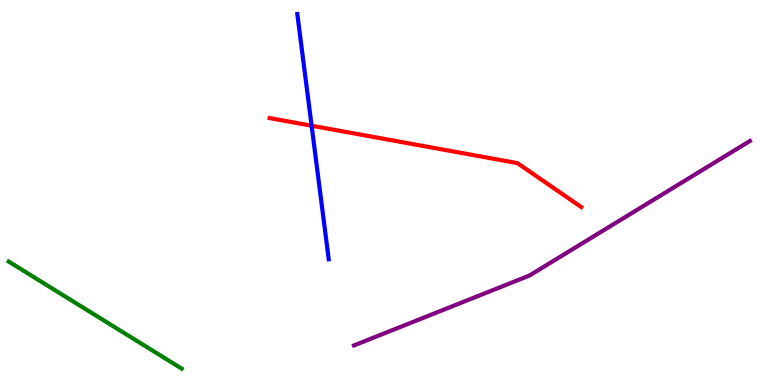[{'lines': ['blue', 'red'], 'intersections': [{'x': 4.02, 'y': 6.73}]}, {'lines': ['green', 'red'], 'intersections': []}, {'lines': ['purple', 'red'], 'intersections': []}, {'lines': ['blue', 'green'], 'intersections': []}, {'lines': ['blue', 'purple'], 'intersections': []}, {'lines': ['green', 'purple'], 'intersections': []}]